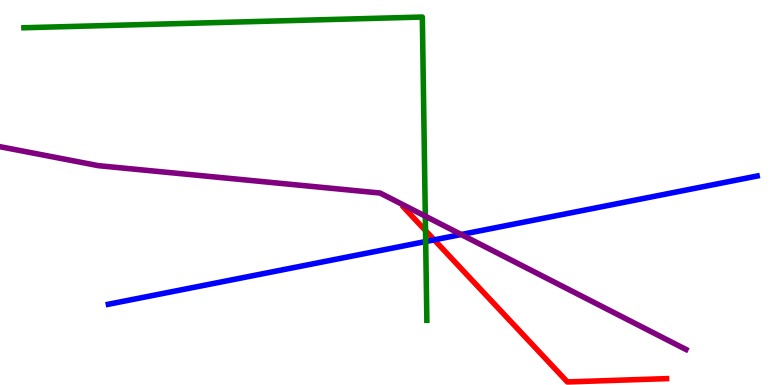[{'lines': ['blue', 'red'], 'intersections': [{'x': 5.6, 'y': 3.77}]}, {'lines': ['green', 'red'], 'intersections': [{'x': 5.49, 'y': 4.01}]}, {'lines': ['purple', 'red'], 'intersections': []}, {'lines': ['blue', 'green'], 'intersections': [{'x': 5.49, 'y': 3.73}]}, {'lines': ['blue', 'purple'], 'intersections': [{'x': 5.95, 'y': 3.91}]}, {'lines': ['green', 'purple'], 'intersections': [{'x': 5.49, 'y': 4.39}]}]